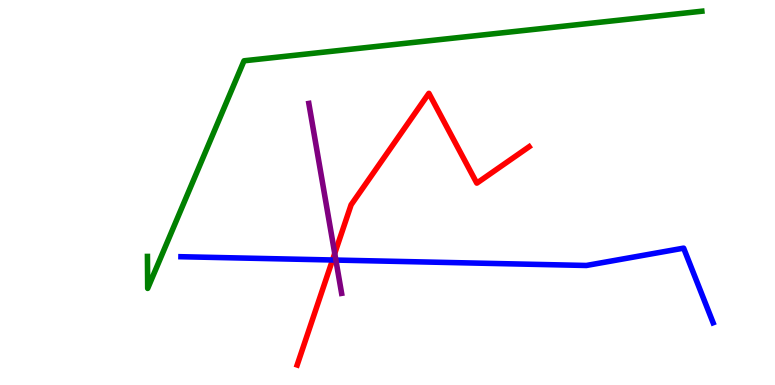[{'lines': ['blue', 'red'], 'intersections': [{'x': 4.29, 'y': 3.25}]}, {'lines': ['green', 'red'], 'intersections': []}, {'lines': ['purple', 'red'], 'intersections': [{'x': 4.32, 'y': 3.42}]}, {'lines': ['blue', 'green'], 'intersections': []}, {'lines': ['blue', 'purple'], 'intersections': [{'x': 4.33, 'y': 3.25}]}, {'lines': ['green', 'purple'], 'intersections': []}]